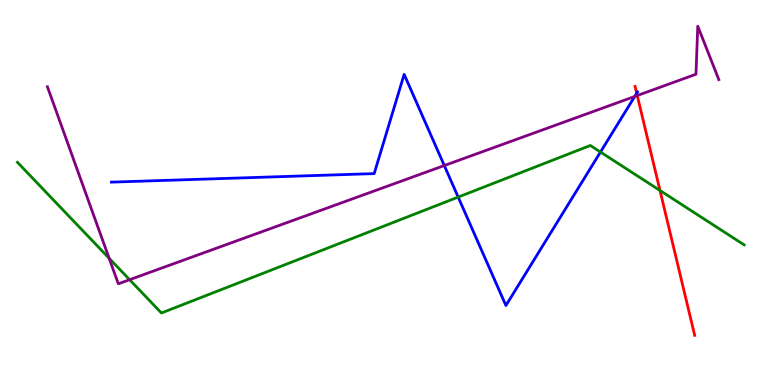[{'lines': ['blue', 'red'], 'intersections': [{'x': 8.22, 'y': 7.58}]}, {'lines': ['green', 'red'], 'intersections': [{'x': 8.52, 'y': 5.05}]}, {'lines': ['purple', 'red'], 'intersections': [{'x': 8.22, 'y': 7.52}]}, {'lines': ['blue', 'green'], 'intersections': [{'x': 5.91, 'y': 4.88}, {'x': 7.75, 'y': 6.05}]}, {'lines': ['blue', 'purple'], 'intersections': [{'x': 5.73, 'y': 5.7}, {'x': 8.19, 'y': 7.49}]}, {'lines': ['green', 'purple'], 'intersections': [{'x': 1.41, 'y': 3.29}, {'x': 1.67, 'y': 2.74}]}]